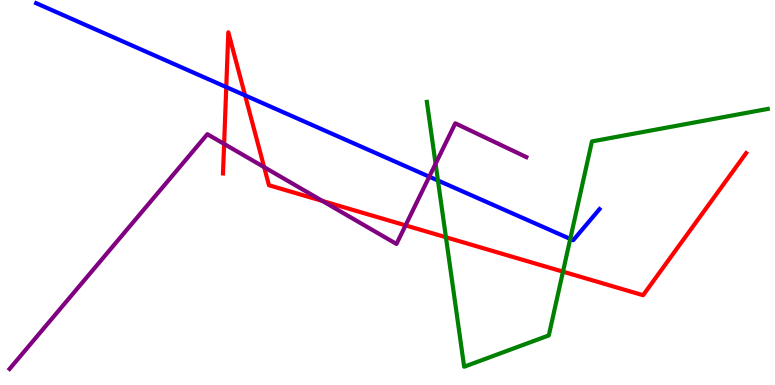[{'lines': ['blue', 'red'], 'intersections': [{'x': 2.92, 'y': 7.74}, {'x': 3.16, 'y': 7.52}]}, {'lines': ['green', 'red'], 'intersections': [{'x': 5.75, 'y': 3.84}, {'x': 7.26, 'y': 2.94}]}, {'lines': ['purple', 'red'], 'intersections': [{'x': 2.89, 'y': 6.26}, {'x': 3.41, 'y': 5.66}, {'x': 4.16, 'y': 4.78}, {'x': 5.23, 'y': 4.15}]}, {'lines': ['blue', 'green'], 'intersections': [{'x': 5.65, 'y': 5.31}, {'x': 7.36, 'y': 3.79}]}, {'lines': ['blue', 'purple'], 'intersections': [{'x': 5.54, 'y': 5.41}]}, {'lines': ['green', 'purple'], 'intersections': [{'x': 5.62, 'y': 5.75}]}]